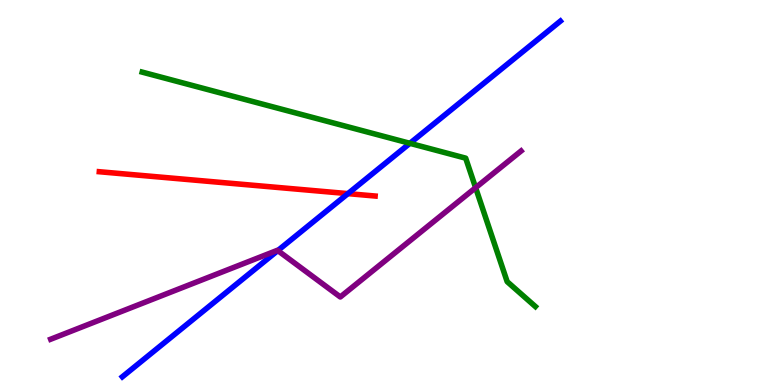[{'lines': ['blue', 'red'], 'intersections': [{'x': 4.49, 'y': 4.97}]}, {'lines': ['green', 'red'], 'intersections': []}, {'lines': ['purple', 'red'], 'intersections': []}, {'lines': ['blue', 'green'], 'intersections': [{'x': 5.29, 'y': 6.28}]}, {'lines': ['blue', 'purple'], 'intersections': [{'x': 3.58, 'y': 3.49}]}, {'lines': ['green', 'purple'], 'intersections': [{'x': 6.14, 'y': 5.12}]}]